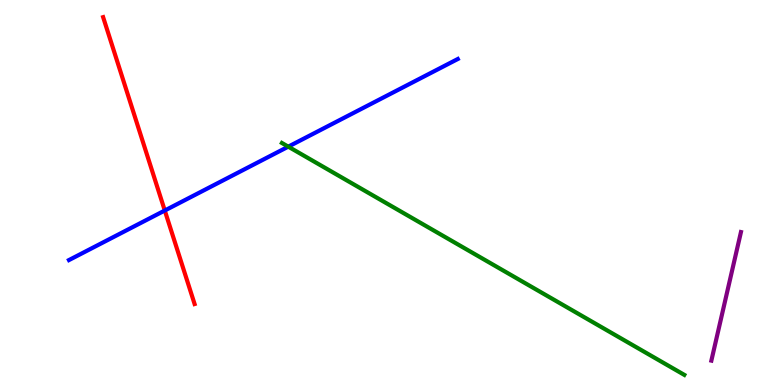[{'lines': ['blue', 'red'], 'intersections': [{'x': 2.13, 'y': 4.53}]}, {'lines': ['green', 'red'], 'intersections': []}, {'lines': ['purple', 'red'], 'intersections': []}, {'lines': ['blue', 'green'], 'intersections': [{'x': 3.72, 'y': 6.19}]}, {'lines': ['blue', 'purple'], 'intersections': []}, {'lines': ['green', 'purple'], 'intersections': []}]